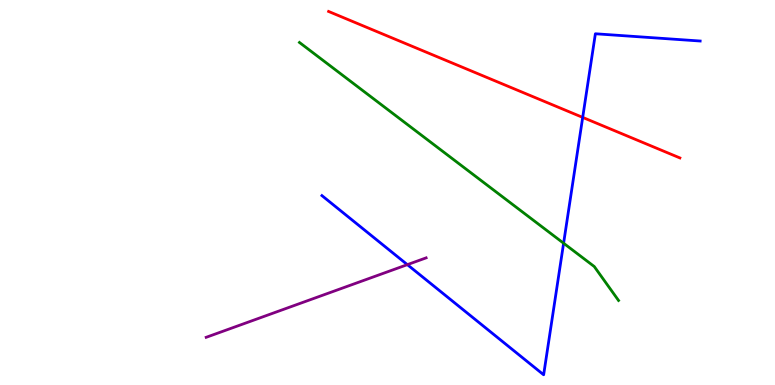[{'lines': ['blue', 'red'], 'intersections': [{'x': 7.52, 'y': 6.95}]}, {'lines': ['green', 'red'], 'intersections': []}, {'lines': ['purple', 'red'], 'intersections': []}, {'lines': ['blue', 'green'], 'intersections': [{'x': 7.27, 'y': 3.68}]}, {'lines': ['blue', 'purple'], 'intersections': [{'x': 5.26, 'y': 3.13}]}, {'lines': ['green', 'purple'], 'intersections': []}]